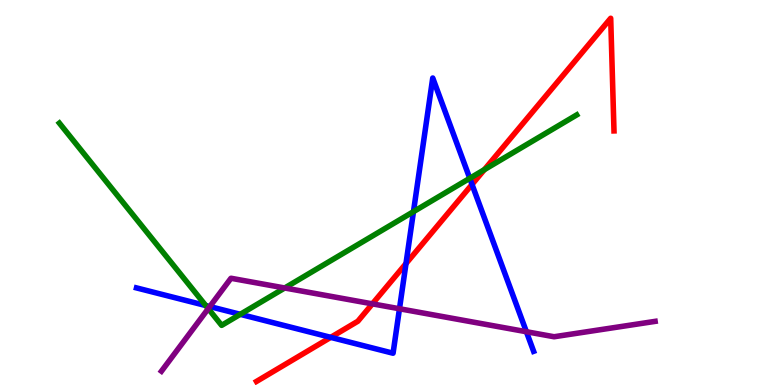[{'lines': ['blue', 'red'], 'intersections': [{'x': 4.27, 'y': 1.24}, {'x': 5.24, 'y': 3.15}, {'x': 6.09, 'y': 5.21}]}, {'lines': ['green', 'red'], 'intersections': [{'x': 6.25, 'y': 5.59}]}, {'lines': ['purple', 'red'], 'intersections': [{'x': 4.8, 'y': 2.11}]}, {'lines': ['blue', 'green'], 'intersections': [{'x': 2.65, 'y': 2.06}, {'x': 3.1, 'y': 1.84}, {'x': 5.34, 'y': 4.5}, {'x': 6.06, 'y': 5.37}]}, {'lines': ['blue', 'purple'], 'intersections': [{'x': 2.71, 'y': 2.04}, {'x': 5.15, 'y': 1.98}, {'x': 6.79, 'y': 1.38}]}, {'lines': ['green', 'purple'], 'intersections': [{'x': 2.69, 'y': 1.98}, {'x': 3.67, 'y': 2.52}]}]